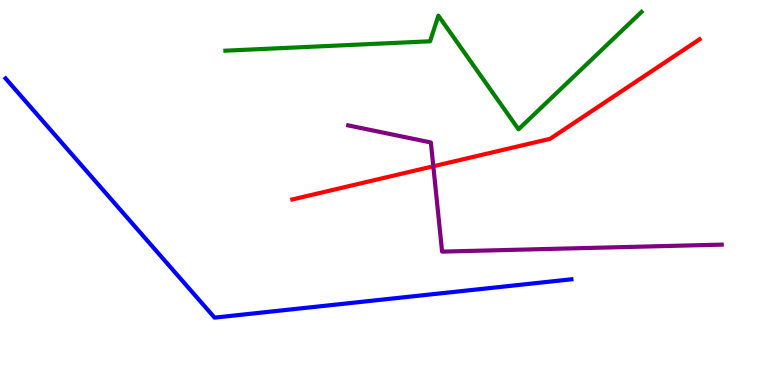[{'lines': ['blue', 'red'], 'intersections': []}, {'lines': ['green', 'red'], 'intersections': []}, {'lines': ['purple', 'red'], 'intersections': [{'x': 5.59, 'y': 5.68}]}, {'lines': ['blue', 'green'], 'intersections': []}, {'lines': ['blue', 'purple'], 'intersections': []}, {'lines': ['green', 'purple'], 'intersections': []}]